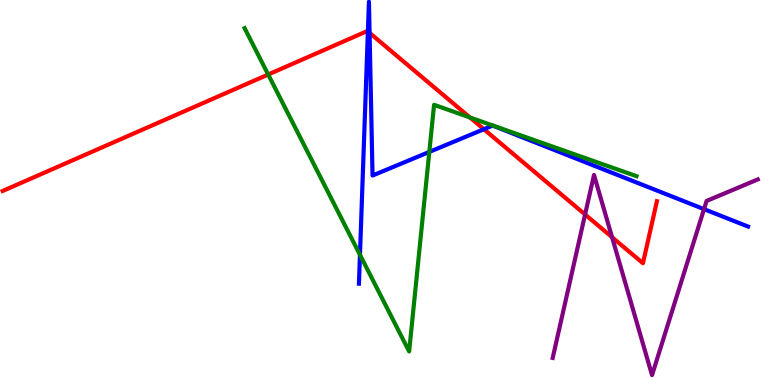[{'lines': ['blue', 'red'], 'intersections': [{'x': 4.75, 'y': 9.18}, {'x': 4.77, 'y': 9.15}, {'x': 6.24, 'y': 6.64}]}, {'lines': ['green', 'red'], 'intersections': [{'x': 3.46, 'y': 8.06}, {'x': 6.06, 'y': 6.95}]}, {'lines': ['purple', 'red'], 'intersections': [{'x': 7.55, 'y': 4.43}, {'x': 7.9, 'y': 3.84}]}, {'lines': ['blue', 'green'], 'intersections': [{'x': 4.64, 'y': 3.38}, {'x': 5.54, 'y': 6.05}]}, {'lines': ['blue', 'purple'], 'intersections': [{'x': 9.08, 'y': 4.57}]}, {'lines': ['green', 'purple'], 'intersections': []}]